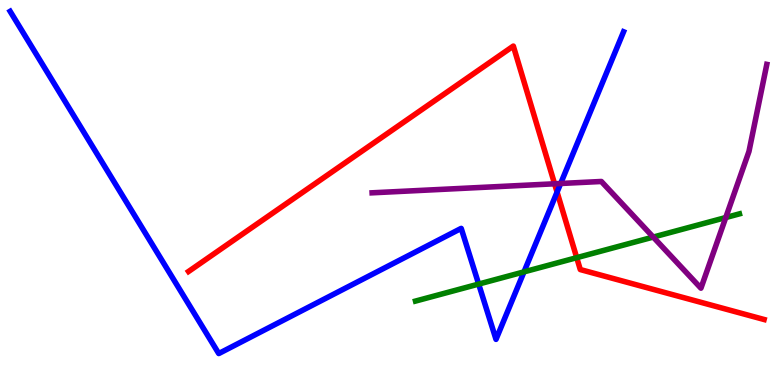[{'lines': ['blue', 'red'], 'intersections': [{'x': 7.19, 'y': 5.01}]}, {'lines': ['green', 'red'], 'intersections': [{'x': 7.44, 'y': 3.31}]}, {'lines': ['purple', 'red'], 'intersections': [{'x': 7.16, 'y': 5.23}]}, {'lines': ['blue', 'green'], 'intersections': [{'x': 6.18, 'y': 2.62}, {'x': 6.76, 'y': 2.94}]}, {'lines': ['blue', 'purple'], 'intersections': [{'x': 7.23, 'y': 5.23}]}, {'lines': ['green', 'purple'], 'intersections': [{'x': 8.43, 'y': 3.84}, {'x': 9.36, 'y': 4.35}]}]